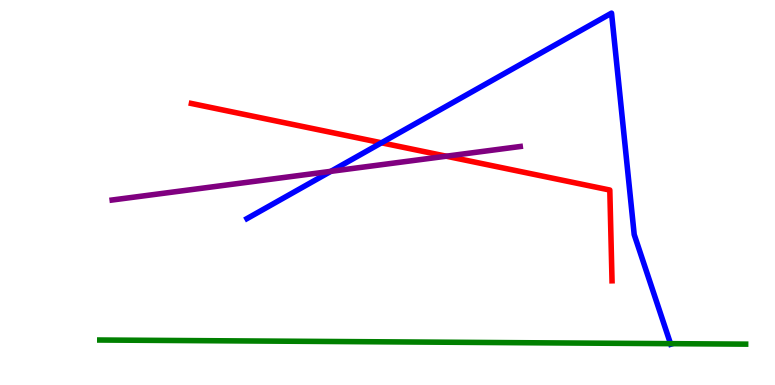[{'lines': ['blue', 'red'], 'intersections': [{'x': 4.92, 'y': 6.29}]}, {'lines': ['green', 'red'], 'intersections': []}, {'lines': ['purple', 'red'], 'intersections': [{'x': 5.76, 'y': 5.94}]}, {'lines': ['blue', 'green'], 'intersections': [{'x': 8.65, 'y': 1.07}]}, {'lines': ['blue', 'purple'], 'intersections': [{'x': 4.27, 'y': 5.55}]}, {'lines': ['green', 'purple'], 'intersections': []}]